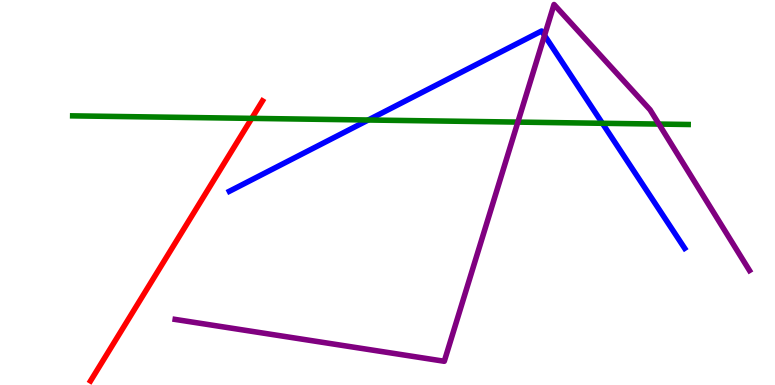[{'lines': ['blue', 'red'], 'intersections': []}, {'lines': ['green', 'red'], 'intersections': [{'x': 3.25, 'y': 6.93}]}, {'lines': ['purple', 'red'], 'intersections': []}, {'lines': ['blue', 'green'], 'intersections': [{'x': 4.75, 'y': 6.88}, {'x': 7.77, 'y': 6.8}]}, {'lines': ['blue', 'purple'], 'intersections': [{'x': 7.03, 'y': 9.08}]}, {'lines': ['green', 'purple'], 'intersections': [{'x': 6.68, 'y': 6.83}, {'x': 8.5, 'y': 6.78}]}]